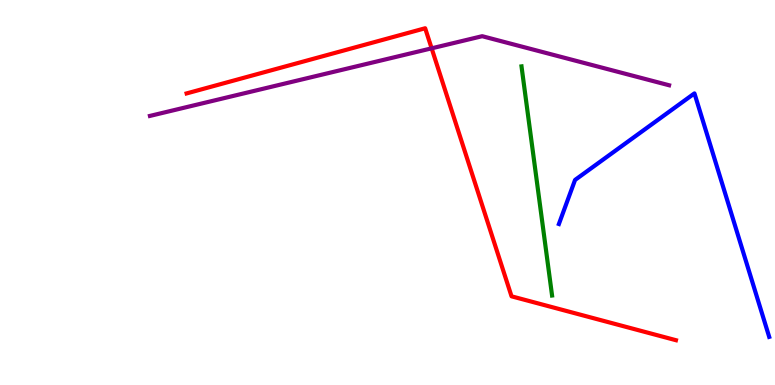[{'lines': ['blue', 'red'], 'intersections': []}, {'lines': ['green', 'red'], 'intersections': []}, {'lines': ['purple', 'red'], 'intersections': [{'x': 5.57, 'y': 8.74}]}, {'lines': ['blue', 'green'], 'intersections': []}, {'lines': ['blue', 'purple'], 'intersections': []}, {'lines': ['green', 'purple'], 'intersections': []}]